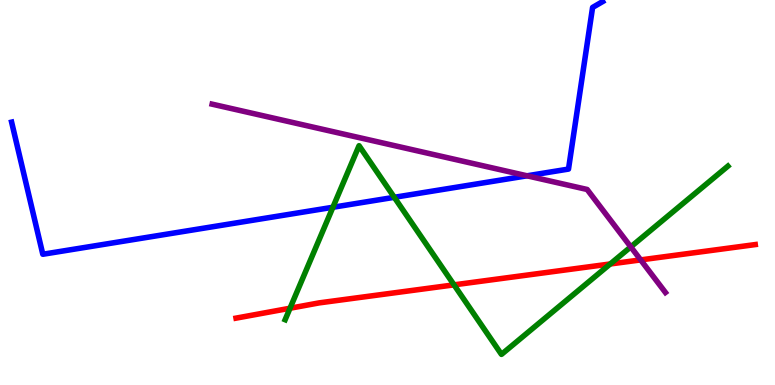[{'lines': ['blue', 'red'], 'intersections': []}, {'lines': ['green', 'red'], 'intersections': [{'x': 3.74, 'y': 1.99}, {'x': 5.86, 'y': 2.6}, {'x': 7.87, 'y': 3.14}]}, {'lines': ['purple', 'red'], 'intersections': [{'x': 8.27, 'y': 3.25}]}, {'lines': ['blue', 'green'], 'intersections': [{'x': 4.3, 'y': 4.62}, {'x': 5.09, 'y': 4.88}]}, {'lines': ['blue', 'purple'], 'intersections': [{'x': 6.8, 'y': 5.43}]}, {'lines': ['green', 'purple'], 'intersections': [{'x': 8.14, 'y': 3.59}]}]